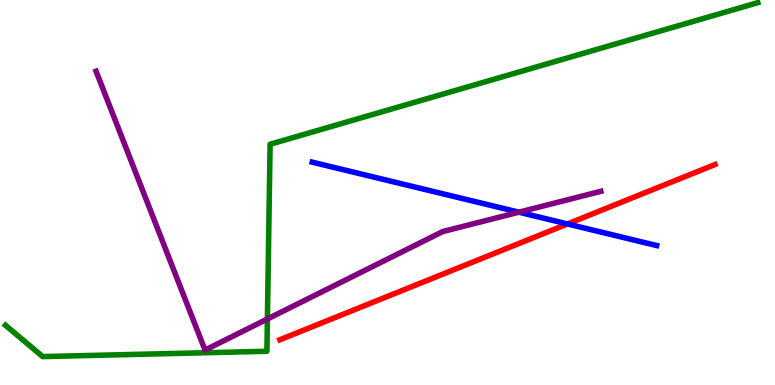[{'lines': ['blue', 'red'], 'intersections': [{'x': 7.32, 'y': 4.18}]}, {'lines': ['green', 'red'], 'intersections': []}, {'lines': ['purple', 'red'], 'intersections': []}, {'lines': ['blue', 'green'], 'intersections': []}, {'lines': ['blue', 'purple'], 'intersections': [{'x': 6.7, 'y': 4.49}]}, {'lines': ['green', 'purple'], 'intersections': [{'x': 3.45, 'y': 1.71}]}]